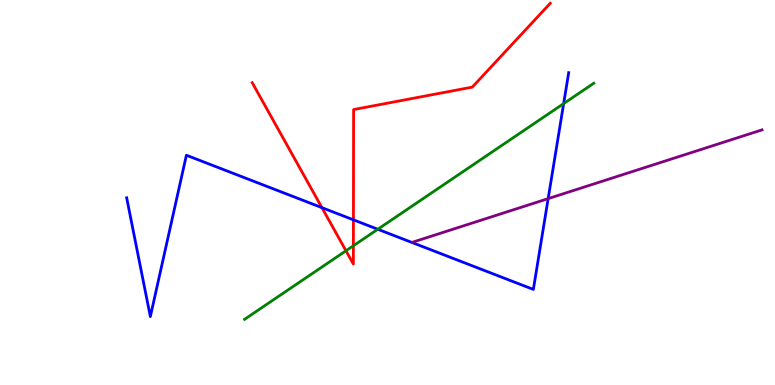[{'lines': ['blue', 'red'], 'intersections': [{'x': 4.15, 'y': 4.61}, {'x': 4.56, 'y': 4.29}]}, {'lines': ['green', 'red'], 'intersections': [{'x': 4.46, 'y': 3.49}, {'x': 4.56, 'y': 3.62}]}, {'lines': ['purple', 'red'], 'intersections': []}, {'lines': ['blue', 'green'], 'intersections': [{'x': 4.87, 'y': 4.05}, {'x': 7.27, 'y': 7.31}]}, {'lines': ['blue', 'purple'], 'intersections': [{'x': 7.07, 'y': 4.84}]}, {'lines': ['green', 'purple'], 'intersections': []}]